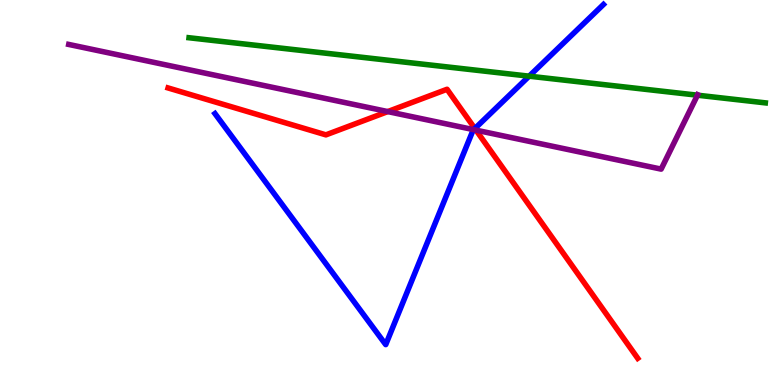[{'lines': ['blue', 'red'], 'intersections': [{'x': 6.13, 'y': 6.66}]}, {'lines': ['green', 'red'], 'intersections': []}, {'lines': ['purple', 'red'], 'intersections': [{'x': 5.0, 'y': 7.1}, {'x': 6.14, 'y': 6.62}]}, {'lines': ['blue', 'green'], 'intersections': [{'x': 6.83, 'y': 8.02}]}, {'lines': ['blue', 'purple'], 'intersections': [{'x': 6.11, 'y': 6.63}]}, {'lines': ['green', 'purple'], 'intersections': [{'x': 9.0, 'y': 7.53}]}]